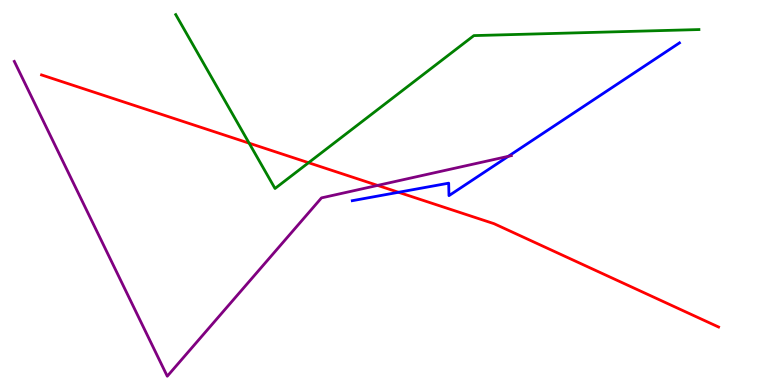[{'lines': ['blue', 'red'], 'intersections': [{'x': 5.14, 'y': 5.01}]}, {'lines': ['green', 'red'], 'intersections': [{'x': 3.21, 'y': 6.28}, {'x': 3.98, 'y': 5.77}]}, {'lines': ['purple', 'red'], 'intersections': [{'x': 4.87, 'y': 5.18}]}, {'lines': ['blue', 'green'], 'intersections': []}, {'lines': ['blue', 'purple'], 'intersections': [{'x': 6.56, 'y': 5.94}]}, {'lines': ['green', 'purple'], 'intersections': []}]